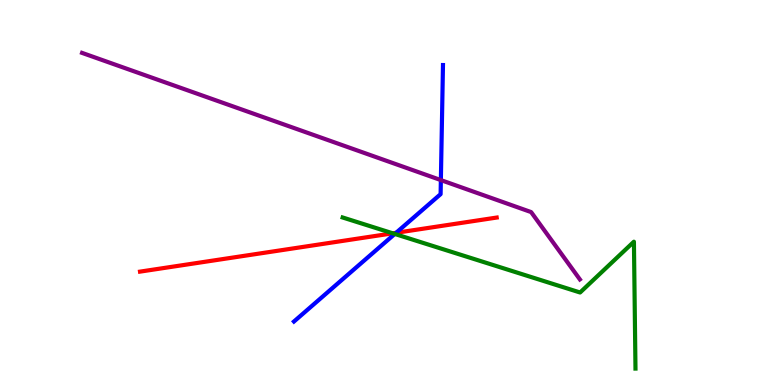[{'lines': ['blue', 'red'], 'intersections': [{'x': 5.11, 'y': 3.95}]}, {'lines': ['green', 'red'], 'intersections': [{'x': 5.07, 'y': 3.94}]}, {'lines': ['purple', 'red'], 'intersections': []}, {'lines': ['blue', 'green'], 'intersections': [{'x': 5.09, 'y': 3.92}]}, {'lines': ['blue', 'purple'], 'intersections': [{'x': 5.69, 'y': 5.32}]}, {'lines': ['green', 'purple'], 'intersections': []}]